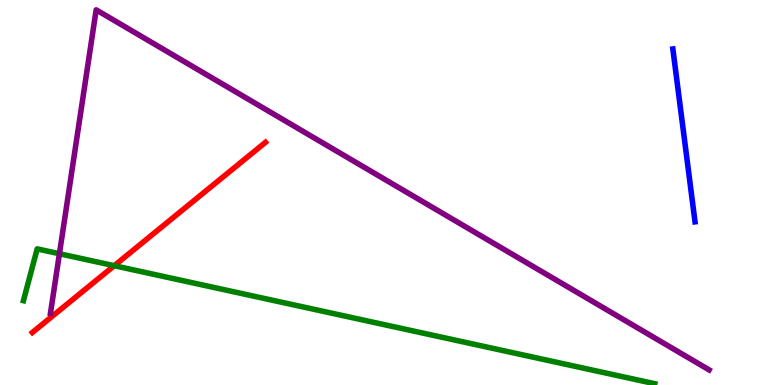[{'lines': ['blue', 'red'], 'intersections': []}, {'lines': ['green', 'red'], 'intersections': [{'x': 1.47, 'y': 3.1}]}, {'lines': ['purple', 'red'], 'intersections': []}, {'lines': ['blue', 'green'], 'intersections': []}, {'lines': ['blue', 'purple'], 'intersections': []}, {'lines': ['green', 'purple'], 'intersections': [{'x': 0.767, 'y': 3.41}]}]